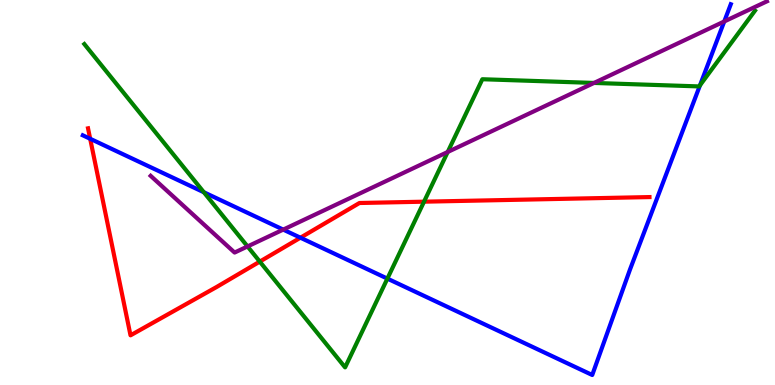[{'lines': ['blue', 'red'], 'intersections': [{'x': 1.16, 'y': 6.4}, {'x': 3.88, 'y': 3.83}]}, {'lines': ['green', 'red'], 'intersections': [{'x': 3.35, 'y': 3.2}, {'x': 5.47, 'y': 4.76}]}, {'lines': ['purple', 'red'], 'intersections': []}, {'lines': ['blue', 'green'], 'intersections': [{'x': 2.63, 'y': 5.01}, {'x': 5.0, 'y': 2.76}, {'x': 9.03, 'y': 7.79}]}, {'lines': ['blue', 'purple'], 'intersections': [{'x': 3.65, 'y': 4.04}, {'x': 9.35, 'y': 9.44}]}, {'lines': ['green', 'purple'], 'intersections': [{'x': 3.19, 'y': 3.6}, {'x': 5.78, 'y': 6.05}, {'x': 7.66, 'y': 7.85}]}]